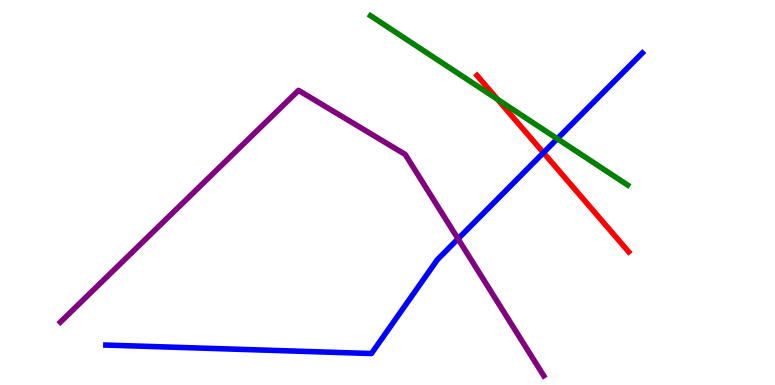[{'lines': ['blue', 'red'], 'intersections': [{'x': 7.01, 'y': 6.03}]}, {'lines': ['green', 'red'], 'intersections': [{'x': 6.42, 'y': 7.42}]}, {'lines': ['purple', 'red'], 'intersections': []}, {'lines': ['blue', 'green'], 'intersections': [{'x': 7.19, 'y': 6.4}]}, {'lines': ['blue', 'purple'], 'intersections': [{'x': 5.91, 'y': 3.8}]}, {'lines': ['green', 'purple'], 'intersections': []}]